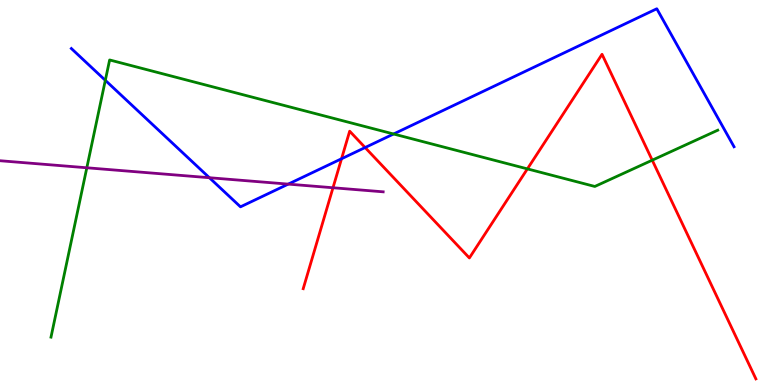[{'lines': ['blue', 'red'], 'intersections': [{'x': 4.41, 'y': 5.88}, {'x': 4.71, 'y': 6.17}]}, {'lines': ['green', 'red'], 'intersections': [{'x': 6.81, 'y': 5.61}, {'x': 8.42, 'y': 5.84}]}, {'lines': ['purple', 'red'], 'intersections': [{'x': 4.3, 'y': 5.12}]}, {'lines': ['blue', 'green'], 'intersections': [{'x': 1.36, 'y': 7.91}, {'x': 5.08, 'y': 6.52}]}, {'lines': ['blue', 'purple'], 'intersections': [{'x': 2.7, 'y': 5.38}, {'x': 3.72, 'y': 5.22}]}, {'lines': ['green', 'purple'], 'intersections': [{'x': 1.12, 'y': 5.64}]}]